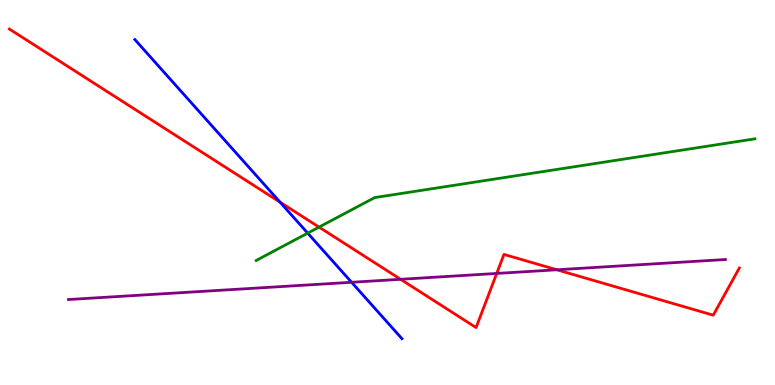[{'lines': ['blue', 'red'], 'intersections': [{'x': 3.61, 'y': 4.75}]}, {'lines': ['green', 'red'], 'intersections': [{'x': 4.12, 'y': 4.1}]}, {'lines': ['purple', 'red'], 'intersections': [{'x': 5.17, 'y': 2.75}, {'x': 6.41, 'y': 2.9}, {'x': 7.19, 'y': 2.99}]}, {'lines': ['blue', 'green'], 'intersections': [{'x': 3.97, 'y': 3.94}]}, {'lines': ['blue', 'purple'], 'intersections': [{'x': 4.54, 'y': 2.67}]}, {'lines': ['green', 'purple'], 'intersections': []}]